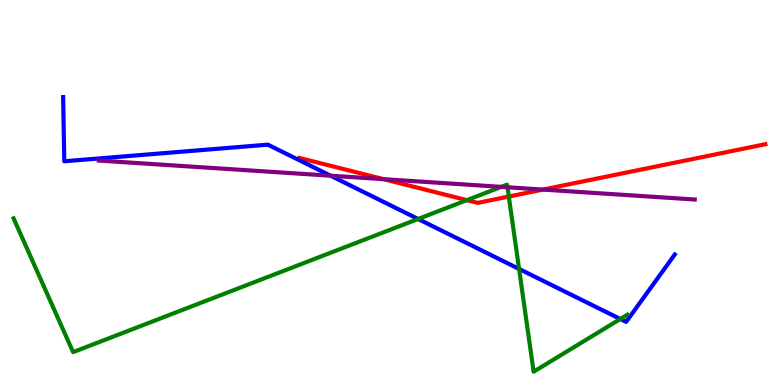[{'lines': ['blue', 'red'], 'intersections': []}, {'lines': ['green', 'red'], 'intersections': [{'x': 6.02, 'y': 4.8}, {'x': 6.57, 'y': 4.89}]}, {'lines': ['purple', 'red'], 'intersections': [{'x': 4.95, 'y': 5.35}, {'x': 7.01, 'y': 5.08}]}, {'lines': ['blue', 'green'], 'intersections': [{'x': 5.39, 'y': 4.31}, {'x': 6.7, 'y': 3.01}, {'x': 8.0, 'y': 1.71}]}, {'lines': ['blue', 'purple'], 'intersections': [{'x': 4.27, 'y': 5.44}]}, {'lines': ['green', 'purple'], 'intersections': [{'x': 6.47, 'y': 5.15}, {'x': 6.55, 'y': 5.14}]}]